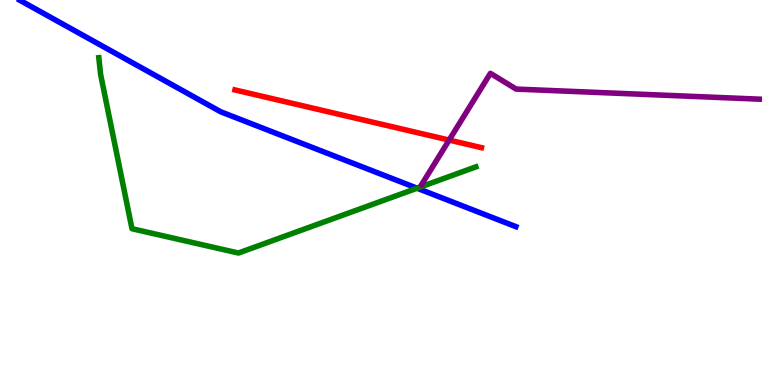[{'lines': ['blue', 'red'], 'intersections': []}, {'lines': ['green', 'red'], 'intersections': []}, {'lines': ['purple', 'red'], 'intersections': [{'x': 5.8, 'y': 6.36}]}, {'lines': ['blue', 'green'], 'intersections': [{'x': 5.38, 'y': 5.11}]}, {'lines': ['blue', 'purple'], 'intersections': []}, {'lines': ['green', 'purple'], 'intersections': []}]